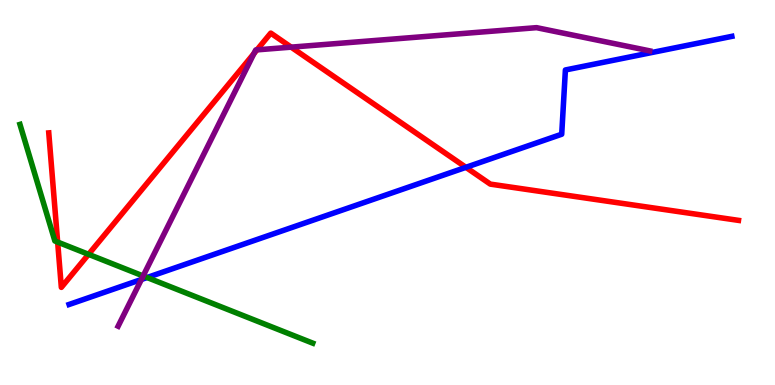[{'lines': ['blue', 'red'], 'intersections': [{'x': 6.01, 'y': 5.65}]}, {'lines': ['green', 'red'], 'intersections': [{'x': 0.744, 'y': 3.71}, {'x': 1.14, 'y': 3.39}]}, {'lines': ['purple', 'red'], 'intersections': [{'x': 3.28, 'y': 8.61}, {'x': 3.32, 'y': 8.7}, {'x': 3.76, 'y': 8.78}]}, {'lines': ['blue', 'green'], 'intersections': [{'x': 1.9, 'y': 2.79}]}, {'lines': ['blue', 'purple'], 'intersections': [{'x': 1.82, 'y': 2.74}]}, {'lines': ['green', 'purple'], 'intersections': [{'x': 1.85, 'y': 2.83}]}]